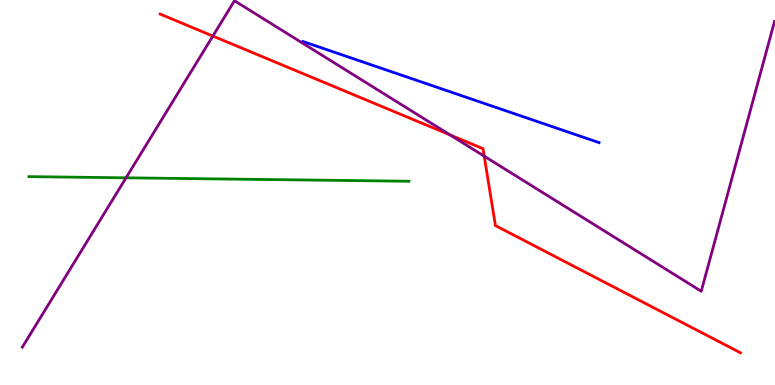[{'lines': ['blue', 'red'], 'intersections': []}, {'lines': ['green', 'red'], 'intersections': []}, {'lines': ['purple', 'red'], 'intersections': [{'x': 2.75, 'y': 9.06}, {'x': 5.81, 'y': 6.49}, {'x': 6.25, 'y': 5.94}]}, {'lines': ['blue', 'green'], 'intersections': []}, {'lines': ['blue', 'purple'], 'intersections': []}, {'lines': ['green', 'purple'], 'intersections': [{'x': 1.63, 'y': 5.38}]}]